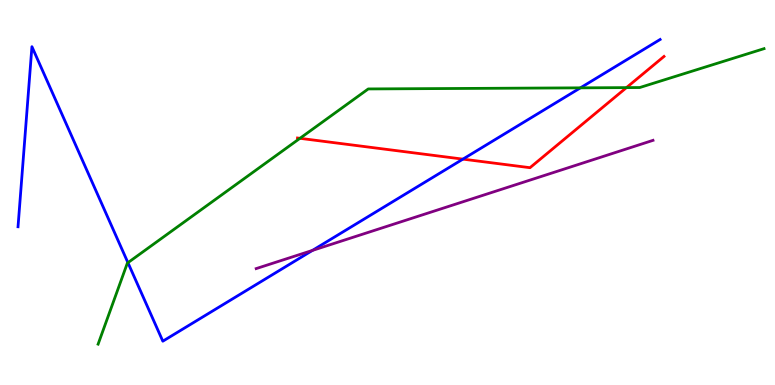[{'lines': ['blue', 'red'], 'intersections': [{'x': 5.97, 'y': 5.87}]}, {'lines': ['green', 'red'], 'intersections': [{'x': 3.87, 'y': 6.41}, {'x': 8.08, 'y': 7.72}]}, {'lines': ['purple', 'red'], 'intersections': []}, {'lines': ['blue', 'green'], 'intersections': [{'x': 1.65, 'y': 3.18}, {'x': 7.49, 'y': 7.72}]}, {'lines': ['blue', 'purple'], 'intersections': [{'x': 4.03, 'y': 3.5}]}, {'lines': ['green', 'purple'], 'intersections': []}]